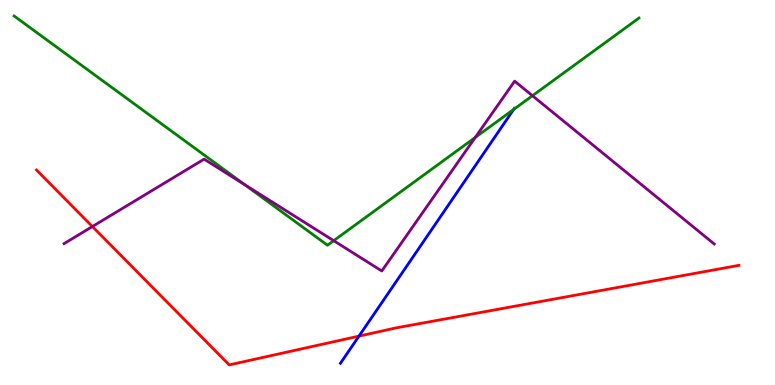[{'lines': ['blue', 'red'], 'intersections': [{'x': 4.63, 'y': 1.27}]}, {'lines': ['green', 'red'], 'intersections': []}, {'lines': ['purple', 'red'], 'intersections': [{'x': 1.19, 'y': 4.12}]}, {'lines': ['blue', 'green'], 'intersections': [{'x': 6.63, 'y': 7.16}]}, {'lines': ['blue', 'purple'], 'intersections': []}, {'lines': ['green', 'purple'], 'intersections': [{'x': 3.16, 'y': 5.2}, {'x': 4.31, 'y': 3.75}, {'x': 6.13, 'y': 6.43}, {'x': 6.87, 'y': 7.51}]}]